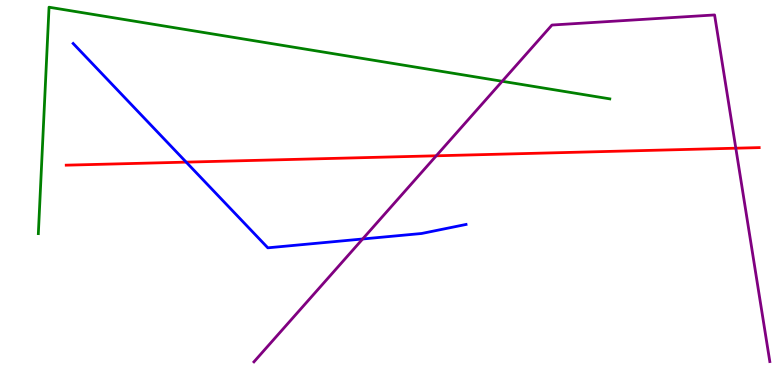[{'lines': ['blue', 'red'], 'intersections': [{'x': 2.4, 'y': 5.79}]}, {'lines': ['green', 'red'], 'intersections': []}, {'lines': ['purple', 'red'], 'intersections': [{'x': 5.63, 'y': 5.95}, {'x': 9.49, 'y': 6.15}]}, {'lines': ['blue', 'green'], 'intersections': []}, {'lines': ['blue', 'purple'], 'intersections': [{'x': 4.68, 'y': 3.79}]}, {'lines': ['green', 'purple'], 'intersections': [{'x': 6.48, 'y': 7.89}]}]